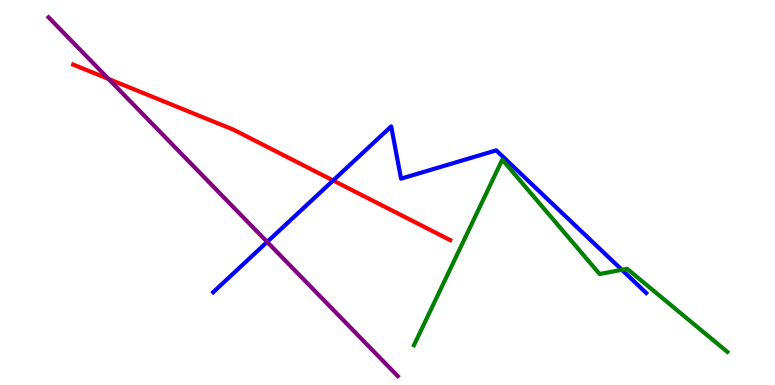[{'lines': ['blue', 'red'], 'intersections': [{'x': 4.3, 'y': 5.31}]}, {'lines': ['green', 'red'], 'intersections': []}, {'lines': ['purple', 'red'], 'intersections': [{'x': 1.4, 'y': 7.95}]}, {'lines': ['blue', 'green'], 'intersections': [{'x': 8.02, 'y': 2.99}]}, {'lines': ['blue', 'purple'], 'intersections': [{'x': 3.45, 'y': 3.72}]}, {'lines': ['green', 'purple'], 'intersections': []}]